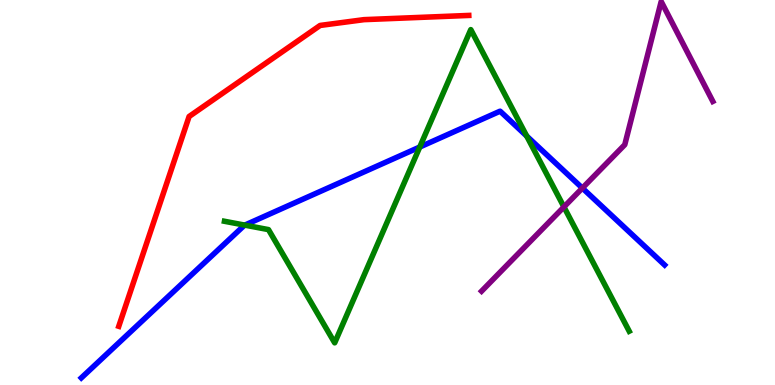[{'lines': ['blue', 'red'], 'intersections': []}, {'lines': ['green', 'red'], 'intersections': []}, {'lines': ['purple', 'red'], 'intersections': []}, {'lines': ['blue', 'green'], 'intersections': [{'x': 3.16, 'y': 4.15}, {'x': 5.42, 'y': 6.18}, {'x': 6.8, 'y': 6.47}]}, {'lines': ['blue', 'purple'], 'intersections': [{'x': 7.51, 'y': 5.11}]}, {'lines': ['green', 'purple'], 'intersections': [{'x': 7.28, 'y': 4.62}]}]